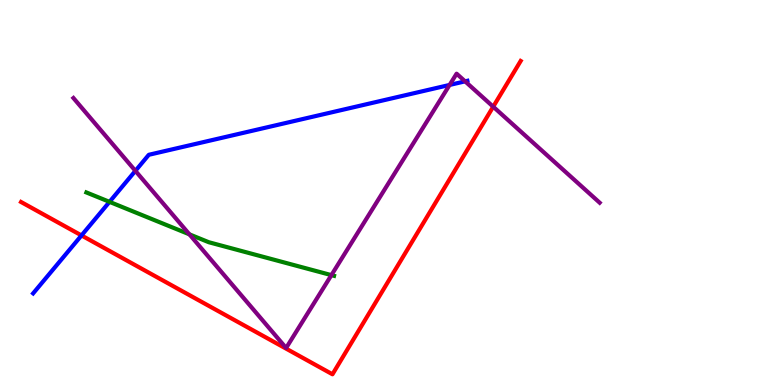[{'lines': ['blue', 'red'], 'intersections': [{'x': 1.05, 'y': 3.88}]}, {'lines': ['green', 'red'], 'intersections': []}, {'lines': ['purple', 'red'], 'intersections': [{'x': 6.36, 'y': 7.23}]}, {'lines': ['blue', 'green'], 'intersections': [{'x': 1.41, 'y': 4.76}]}, {'lines': ['blue', 'purple'], 'intersections': [{'x': 1.75, 'y': 5.56}, {'x': 5.8, 'y': 7.79}, {'x': 6.0, 'y': 7.89}]}, {'lines': ['green', 'purple'], 'intersections': [{'x': 2.44, 'y': 3.91}, {'x': 4.28, 'y': 2.85}]}]